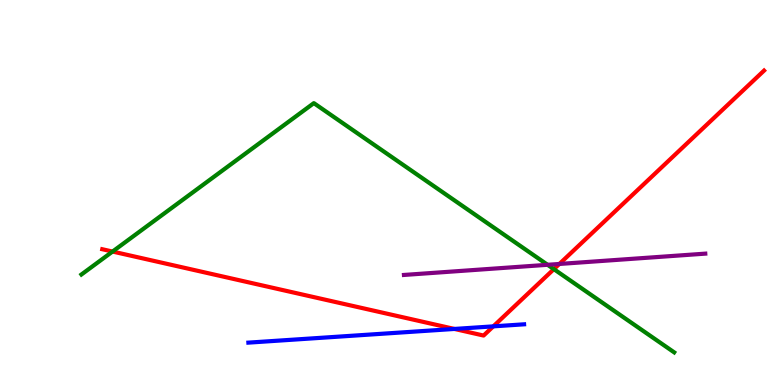[{'lines': ['blue', 'red'], 'intersections': [{'x': 5.86, 'y': 1.46}, {'x': 6.37, 'y': 1.52}]}, {'lines': ['green', 'red'], 'intersections': [{'x': 1.45, 'y': 3.47}, {'x': 7.15, 'y': 3.01}]}, {'lines': ['purple', 'red'], 'intersections': [{'x': 7.22, 'y': 3.14}]}, {'lines': ['blue', 'green'], 'intersections': []}, {'lines': ['blue', 'purple'], 'intersections': []}, {'lines': ['green', 'purple'], 'intersections': [{'x': 7.07, 'y': 3.12}]}]